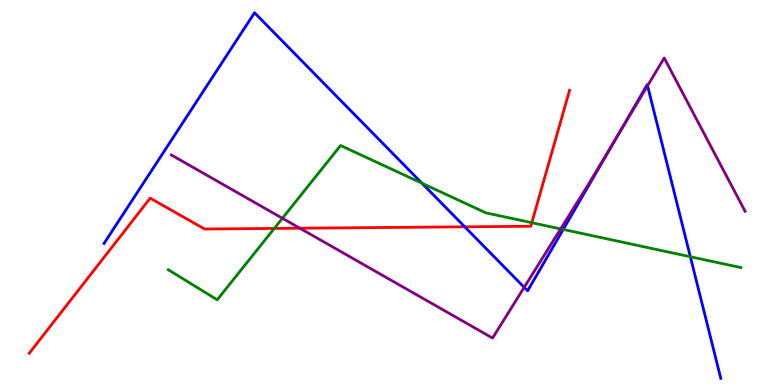[{'lines': ['blue', 'red'], 'intersections': [{'x': 6.0, 'y': 4.11}]}, {'lines': ['green', 'red'], 'intersections': [{'x': 3.54, 'y': 4.07}, {'x': 6.86, 'y': 4.22}]}, {'lines': ['purple', 'red'], 'intersections': [{'x': 3.87, 'y': 4.07}]}, {'lines': ['blue', 'green'], 'intersections': [{'x': 5.44, 'y': 5.24}, {'x': 7.27, 'y': 4.04}, {'x': 8.91, 'y': 3.33}]}, {'lines': ['blue', 'purple'], 'intersections': [{'x': 6.76, 'y': 2.54}, {'x': 7.97, 'y': 6.47}, {'x': 8.36, 'y': 7.77}]}, {'lines': ['green', 'purple'], 'intersections': [{'x': 3.64, 'y': 4.33}, {'x': 7.23, 'y': 4.05}]}]